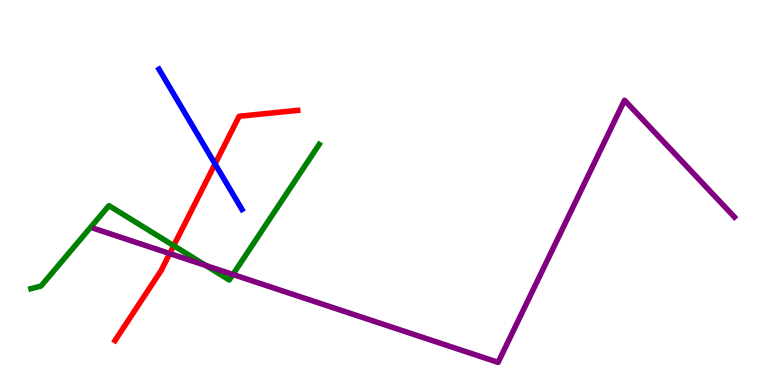[{'lines': ['blue', 'red'], 'intersections': [{'x': 2.77, 'y': 5.74}]}, {'lines': ['green', 'red'], 'intersections': [{'x': 2.24, 'y': 3.62}]}, {'lines': ['purple', 'red'], 'intersections': [{'x': 2.19, 'y': 3.41}]}, {'lines': ['blue', 'green'], 'intersections': []}, {'lines': ['blue', 'purple'], 'intersections': []}, {'lines': ['green', 'purple'], 'intersections': [{'x': 2.66, 'y': 3.1}, {'x': 3.01, 'y': 2.87}]}]